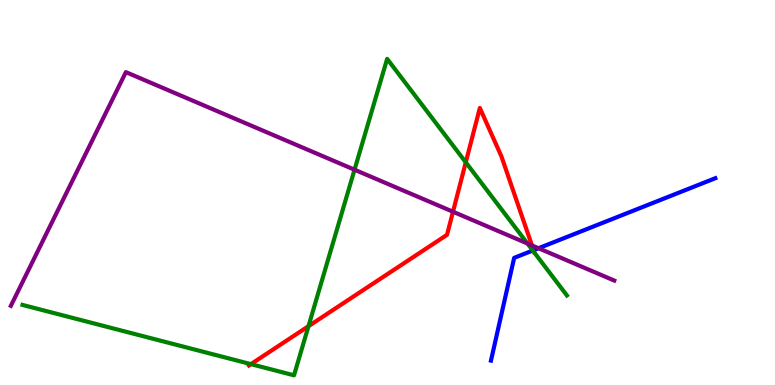[{'lines': ['blue', 'red'], 'intersections': [{'x': 6.89, 'y': 3.5}]}, {'lines': ['green', 'red'], 'intersections': [{'x': 3.24, 'y': 0.542}, {'x': 3.98, 'y': 1.53}, {'x': 6.01, 'y': 5.78}]}, {'lines': ['purple', 'red'], 'intersections': [{'x': 5.85, 'y': 4.5}, {'x': 6.86, 'y': 3.63}]}, {'lines': ['blue', 'green'], 'intersections': [{'x': 6.87, 'y': 3.49}]}, {'lines': ['blue', 'purple'], 'intersections': [{'x': 6.95, 'y': 3.55}]}, {'lines': ['green', 'purple'], 'intersections': [{'x': 4.57, 'y': 5.59}, {'x': 6.81, 'y': 3.68}]}]